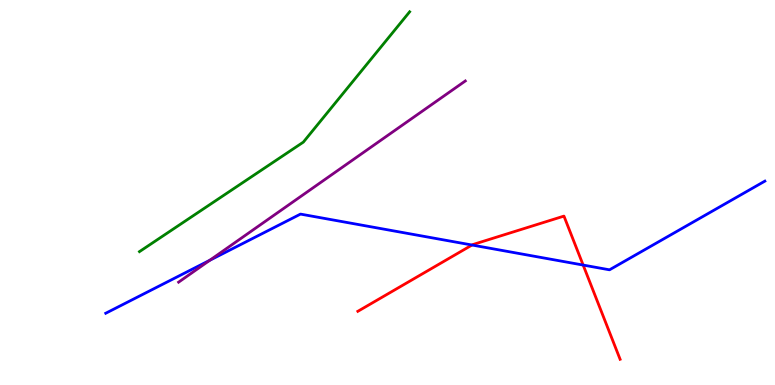[{'lines': ['blue', 'red'], 'intersections': [{'x': 6.09, 'y': 3.64}, {'x': 7.52, 'y': 3.12}]}, {'lines': ['green', 'red'], 'intersections': []}, {'lines': ['purple', 'red'], 'intersections': []}, {'lines': ['blue', 'green'], 'intersections': []}, {'lines': ['blue', 'purple'], 'intersections': [{'x': 2.71, 'y': 3.24}]}, {'lines': ['green', 'purple'], 'intersections': []}]